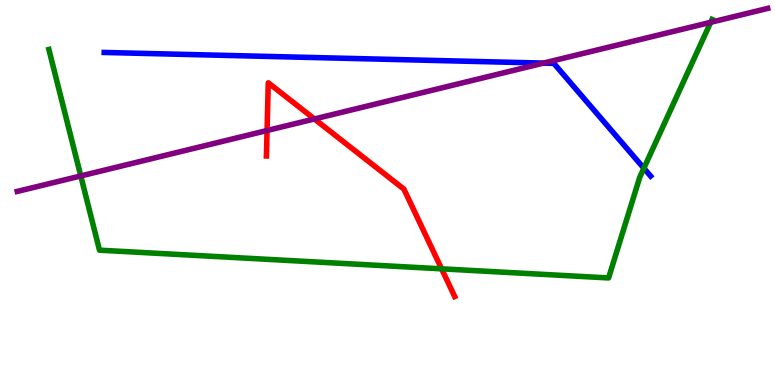[{'lines': ['blue', 'red'], 'intersections': []}, {'lines': ['green', 'red'], 'intersections': [{'x': 5.7, 'y': 3.02}]}, {'lines': ['purple', 'red'], 'intersections': [{'x': 3.45, 'y': 6.61}, {'x': 4.06, 'y': 6.91}]}, {'lines': ['blue', 'green'], 'intersections': [{'x': 8.31, 'y': 5.63}]}, {'lines': ['blue', 'purple'], 'intersections': [{'x': 7.01, 'y': 8.36}]}, {'lines': ['green', 'purple'], 'intersections': [{'x': 1.04, 'y': 5.43}, {'x': 9.17, 'y': 9.42}]}]